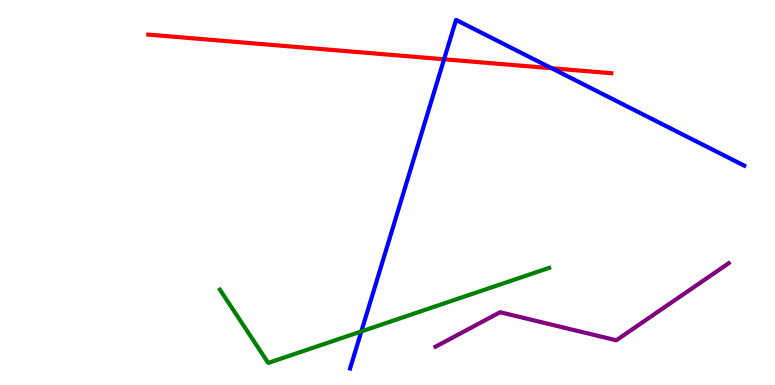[{'lines': ['blue', 'red'], 'intersections': [{'x': 5.73, 'y': 8.46}, {'x': 7.12, 'y': 8.23}]}, {'lines': ['green', 'red'], 'intersections': []}, {'lines': ['purple', 'red'], 'intersections': []}, {'lines': ['blue', 'green'], 'intersections': [{'x': 4.66, 'y': 1.39}]}, {'lines': ['blue', 'purple'], 'intersections': []}, {'lines': ['green', 'purple'], 'intersections': []}]